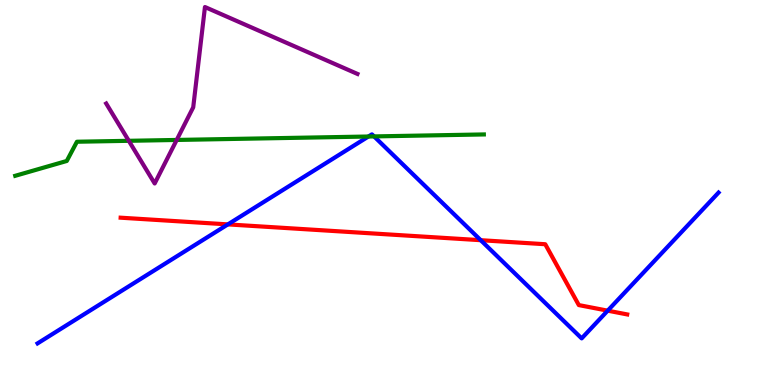[{'lines': ['blue', 'red'], 'intersections': [{'x': 2.94, 'y': 4.17}, {'x': 6.2, 'y': 3.76}, {'x': 7.84, 'y': 1.93}]}, {'lines': ['green', 'red'], 'intersections': []}, {'lines': ['purple', 'red'], 'intersections': []}, {'lines': ['blue', 'green'], 'intersections': [{'x': 4.75, 'y': 6.45}, {'x': 4.83, 'y': 6.46}]}, {'lines': ['blue', 'purple'], 'intersections': []}, {'lines': ['green', 'purple'], 'intersections': [{'x': 1.66, 'y': 6.34}, {'x': 2.28, 'y': 6.36}]}]